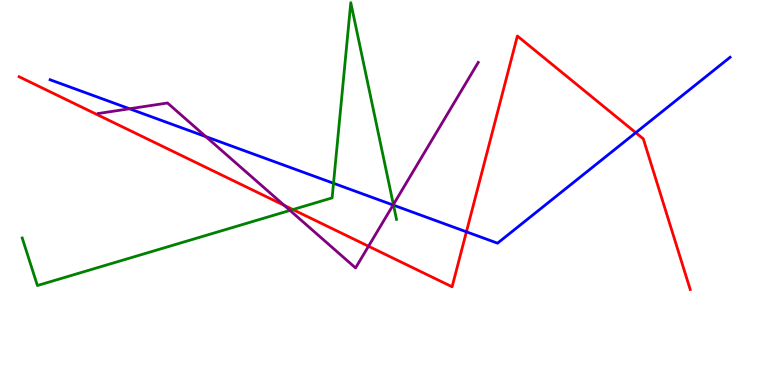[{'lines': ['blue', 'red'], 'intersections': [{'x': 6.02, 'y': 3.98}, {'x': 8.2, 'y': 6.55}]}, {'lines': ['green', 'red'], 'intersections': [{'x': 3.78, 'y': 4.56}]}, {'lines': ['purple', 'red'], 'intersections': [{'x': 3.67, 'y': 4.67}, {'x': 4.75, 'y': 3.6}]}, {'lines': ['blue', 'green'], 'intersections': [{'x': 4.3, 'y': 5.24}, {'x': 5.08, 'y': 4.67}]}, {'lines': ['blue', 'purple'], 'intersections': [{'x': 1.67, 'y': 7.18}, {'x': 2.66, 'y': 6.45}, {'x': 5.07, 'y': 4.67}]}, {'lines': ['green', 'purple'], 'intersections': [{'x': 3.74, 'y': 4.53}, {'x': 5.08, 'y': 4.69}]}]